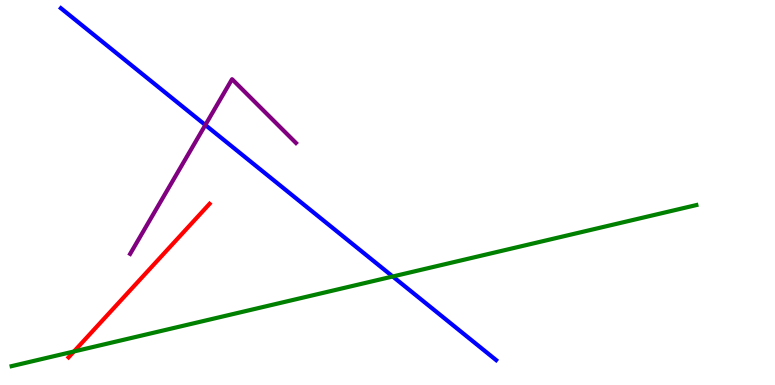[{'lines': ['blue', 'red'], 'intersections': []}, {'lines': ['green', 'red'], 'intersections': [{'x': 0.954, 'y': 0.871}]}, {'lines': ['purple', 'red'], 'intersections': []}, {'lines': ['blue', 'green'], 'intersections': [{'x': 5.07, 'y': 2.82}]}, {'lines': ['blue', 'purple'], 'intersections': [{'x': 2.65, 'y': 6.75}]}, {'lines': ['green', 'purple'], 'intersections': []}]